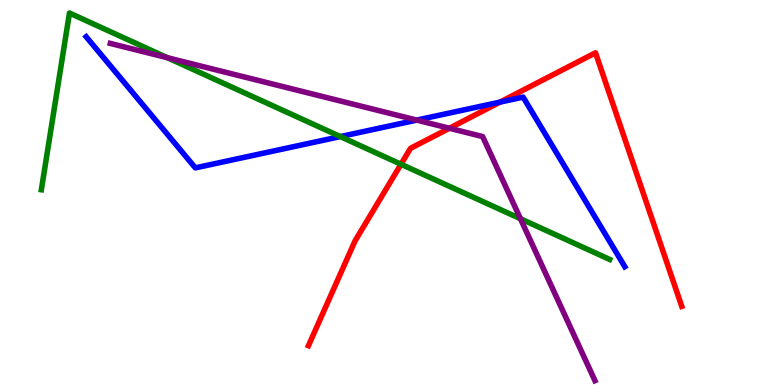[{'lines': ['blue', 'red'], 'intersections': [{'x': 6.45, 'y': 7.35}]}, {'lines': ['green', 'red'], 'intersections': [{'x': 5.17, 'y': 5.73}]}, {'lines': ['purple', 'red'], 'intersections': [{'x': 5.8, 'y': 6.67}]}, {'lines': ['blue', 'green'], 'intersections': [{'x': 4.39, 'y': 6.45}]}, {'lines': ['blue', 'purple'], 'intersections': [{'x': 5.38, 'y': 6.88}]}, {'lines': ['green', 'purple'], 'intersections': [{'x': 2.16, 'y': 8.5}, {'x': 6.72, 'y': 4.32}]}]